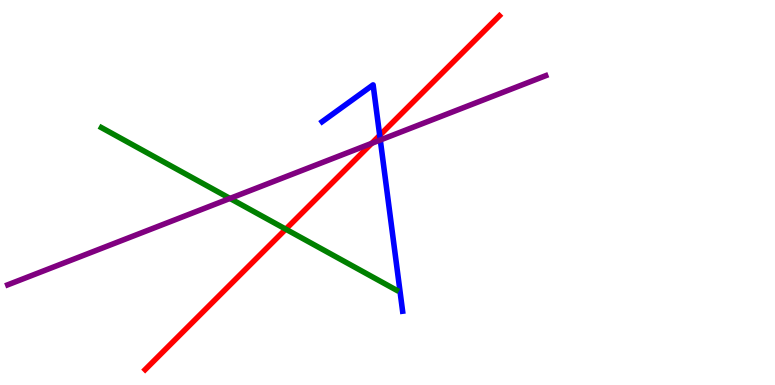[{'lines': ['blue', 'red'], 'intersections': [{'x': 4.9, 'y': 6.48}]}, {'lines': ['green', 'red'], 'intersections': [{'x': 3.69, 'y': 4.05}]}, {'lines': ['purple', 'red'], 'intersections': [{'x': 4.8, 'y': 6.28}]}, {'lines': ['blue', 'green'], 'intersections': []}, {'lines': ['blue', 'purple'], 'intersections': [{'x': 4.91, 'y': 6.36}]}, {'lines': ['green', 'purple'], 'intersections': [{'x': 2.97, 'y': 4.85}]}]